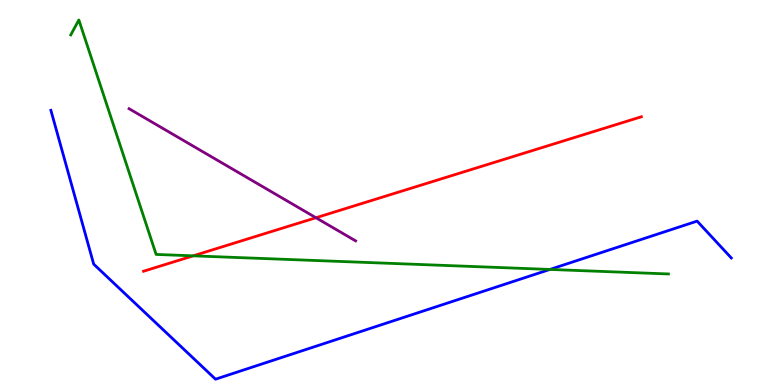[{'lines': ['blue', 'red'], 'intersections': []}, {'lines': ['green', 'red'], 'intersections': [{'x': 2.49, 'y': 3.35}]}, {'lines': ['purple', 'red'], 'intersections': [{'x': 4.08, 'y': 4.34}]}, {'lines': ['blue', 'green'], 'intersections': [{'x': 7.1, 'y': 3.0}]}, {'lines': ['blue', 'purple'], 'intersections': []}, {'lines': ['green', 'purple'], 'intersections': []}]